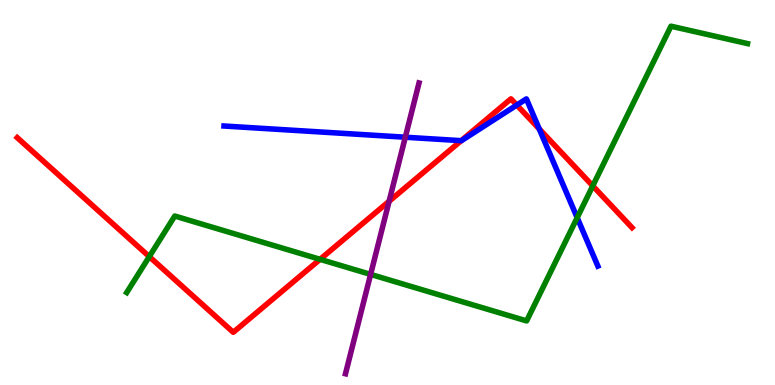[{'lines': ['blue', 'red'], 'intersections': [{'x': 5.95, 'y': 6.35}, {'x': 6.67, 'y': 7.27}, {'x': 6.96, 'y': 6.65}]}, {'lines': ['green', 'red'], 'intersections': [{'x': 1.93, 'y': 3.33}, {'x': 4.13, 'y': 3.26}, {'x': 7.65, 'y': 5.17}]}, {'lines': ['purple', 'red'], 'intersections': [{'x': 5.02, 'y': 4.77}]}, {'lines': ['blue', 'green'], 'intersections': [{'x': 7.45, 'y': 4.35}]}, {'lines': ['blue', 'purple'], 'intersections': [{'x': 5.23, 'y': 6.44}]}, {'lines': ['green', 'purple'], 'intersections': [{'x': 4.78, 'y': 2.87}]}]